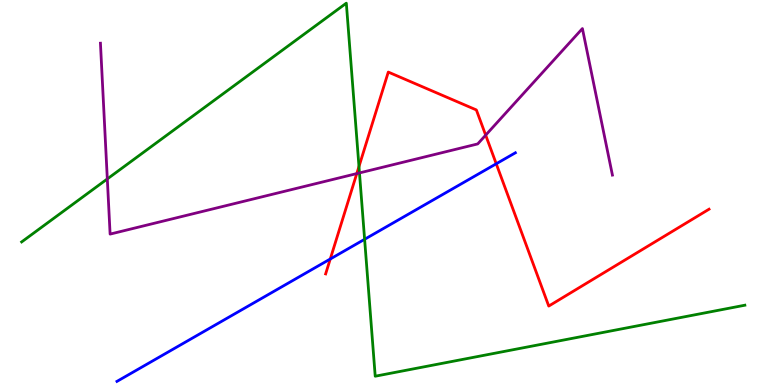[{'lines': ['blue', 'red'], 'intersections': [{'x': 4.26, 'y': 3.27}, {'x': 6.4, 'y': 5.75}]}, {'lines': ['green', 'red'], 'intersections': [{'x': 4.63, 'y': 5.67}]}, {'lines': ['purple', 'red'], 'intersections': [{'x': 4.6, 'y': 5.49}, {'x': 6.27, 'y': 6.49}]}, {'lines': ['blue', 'green'], 'intersections': [{'x': 4.7, 'y': 3.78}]}, {'lines': ['blue', 'purple'], 'intersections': []}, {'lines': ['green', 'purple'], 'intersections': [{'x': 1.38, 'y': 5.35}, {'x': 4.64, 'y': 5.51}]}]